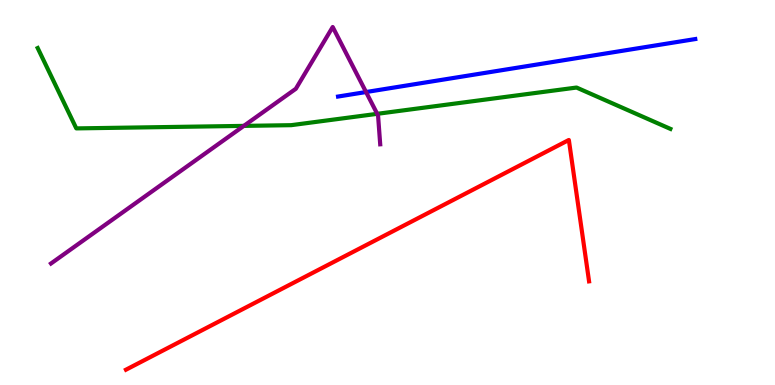[{'lines': ['blue', 'red'], 'intersections': []}, {'lines': ['green', 'red'], 'intersections': []}, {'lines': ['purple', 'red'], 'intersections': []}, {'lines': ['blue', 'green'], 'intersections': []}, {'lines': ['blue', 'purple'], 'intersections': [{'x': 4.72, 'y': 7.61}]}, {'lines': ['green', 'purple'], 'intersections': [{'x': 3.15, 'y': 6.73}, {'x': 4.87, 'y': 7.04}]}]